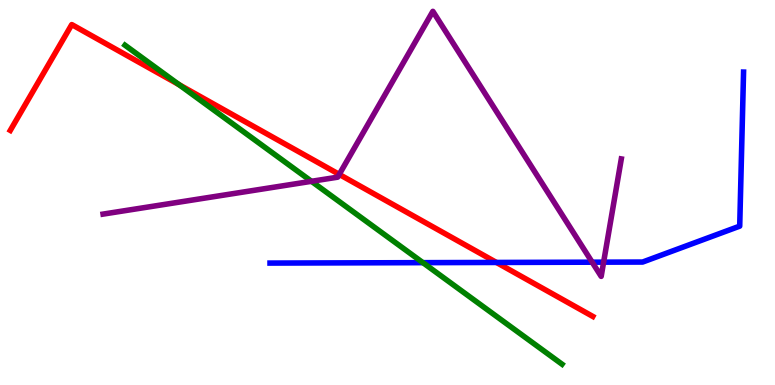[{'lines': ['blue', 'red'], 'intersections': [{'x': 6.41, 'y': 3.18}]}, {'lines': ['green', 'red'], 'intersections': [{'x': 2.31, 'y': 7.8}]}, {'lines': ['purple', 'red'], 'intersections': [{'x': 4.38, 'y': 5.47}]}, {'lines': ['blue', 'green'], 'intersections': [{'x': 5.46, 'y': 3.18}]}, {'lines': ['blue', 'purple'], 'intersections': [{'x': 7.64, 'y': 3.19}, {'x': 7.79, 'y': 3.19}]}, {'lines': ['green', 'purple'], 'intersections': [{'x': 4.02, 'y': 5.29}]}]